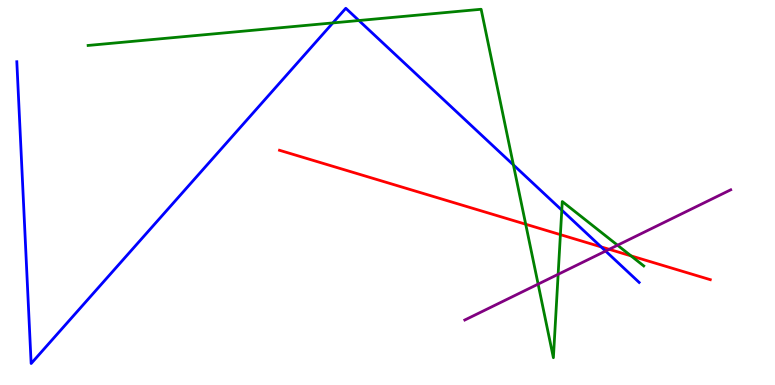[{'lines': ['blue', 'red'], 'intersections': [{'x': 7.76, 'y': 3.59}]}, {'lines': ['green', 'red'], 'intersections': [{'x': 6.78, 'y': 4.18}, {'x': 7.23, 'y': 3.91}, {'x': 8.14, 'y': 3.35}]}, {'lines': ['purple', 'red'], 'intersections': [{'x': 7.86, 'y': 3.52}]}, {'lines': ['blue', 'green'], 'intersections': [{'x': 4.29, 'y': 9.4}, {'x': 4.63, 'y': 9.47}, {'x': 6.62, 'y': 5.72}, {'x': 7.25, 'y': 4.54}]}, {'lines': ['blue', 'purple'], 'intersections': [{'x': 7.81, 'y': 3.48}]}, {'lines': ['green', 'purple'], 'intersections': [{'x': 6.94, 'y': 2.62}, {'x': 7.2, 'y': 2.88}, {'x': 7.97, 'y': 3.63}]}]